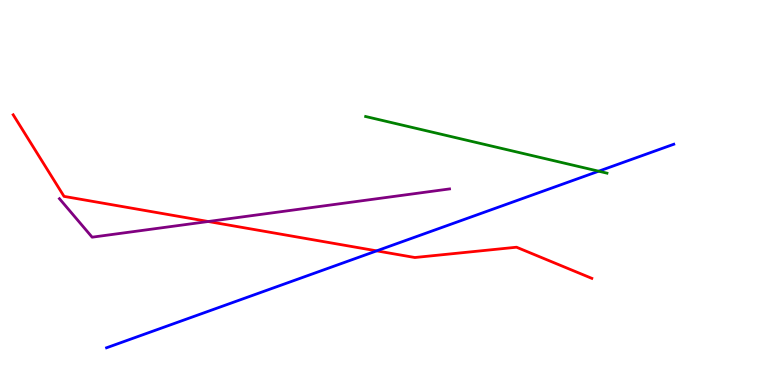[{'lines': ['blue', 'red'], 'intersections': [{'x': 4.86, 'y': 3.48}]}, {'lines': ['green', 'red'], 'intersections': []}, {'lines': ['purple', 'red'], 'intersections': [{'x': 2.69, 'y': 4.25}]}, {'lines': ['blue', 'green'], 'intersections': [{'x': 7.72, 'y': 5.55}]}, {'lines': ['blue', 'purple'], 'intersections': []}, {'lines': ['green', 'purple'], 'intersections': []}]